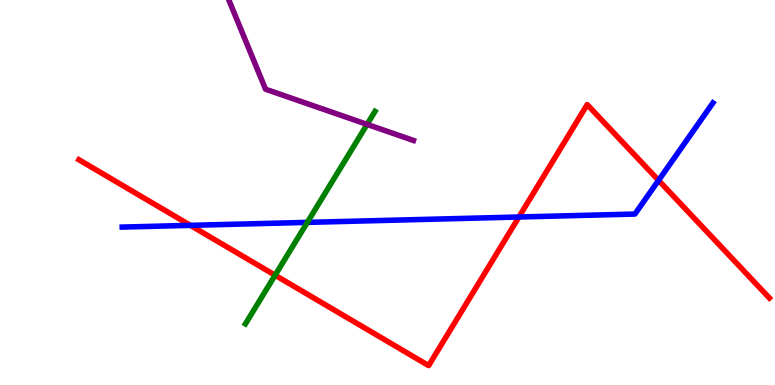[{'lines': ['blue', 'red'], 'intersections': [{'x': 2.46, 'y': 4.15}, {'x': 6.7, 'y': 4.36}, {'x': 8.5, 'y': 5.32}]}, {'lines': ['green', 'red'], 'intersections': [{'x': 3.55, 'y': 2.85}]}, {'lines': ['purple', 'red'], 'intersections': []}, {'lines': ['blue', 'green'], 'intersections': [{'x': 3.97, 'y': 4.22}]}, {'lines': ['blue', 'purple'], 'intersections': []}, {'lines': ['green', 'purple'], 'intersections': [{'x': 4.74, 'y': 6.77}]}]